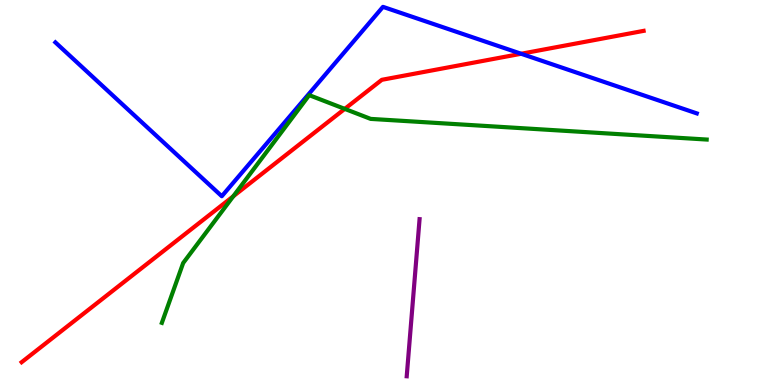[{'lines': ['blue', 'red'], 'intersections': [{'x': 6.72, 'y': 8.6}]}, {'lines': ['green', 'red'], 'intersections': [{'x': 3.01, 'y': 4.9}, {'x': 4.45, 'y': 7.17}]}, {'lines': ['purple', 'red'], 'intersections': []}, {'lines': ['blue', 'green'], 'intersections': []}, {'lines': ['blue', 'purple'], 'intersections': []}, {'lines': ['green', 'purple'], 'intersections': []}]